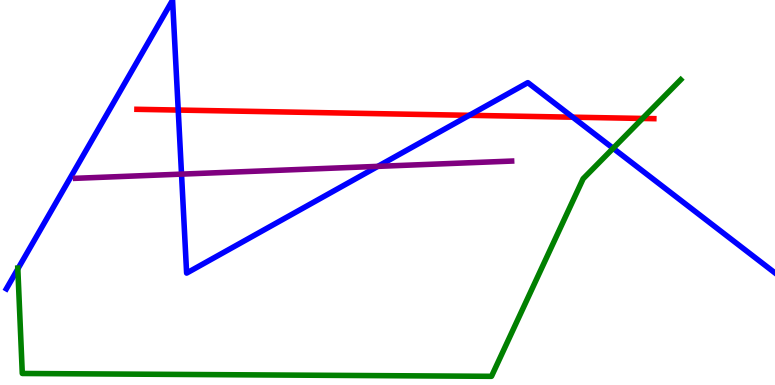[{'lines': ['blue', 'red'], 'intersections': [{'x': 2.3, 'y': 7.14}, {'x': 6.06, 'y': 7.0}, {'x': 7.39, 'y': 6.96}]}, {'lines': ['green', 'red'], 'intersections': [{'x': 8.29, 'y': 6.92}]}, {'lines': ['purple', 'red'], 'intersections': []}, {'lines': ['blue', 'green'], 'intersections': [{'x': 0.23, 'y': 3.02}, {'x': 7.91, 'y': 6.15}]}, {'lines': ['blue', 'purple'], 'intersections': [{'x': 2.34, 'y': 5.48}, {'x': 4.88, 'y': 5.68}]}, {'lines': ['green', 'purple'], 'intersections': []}]